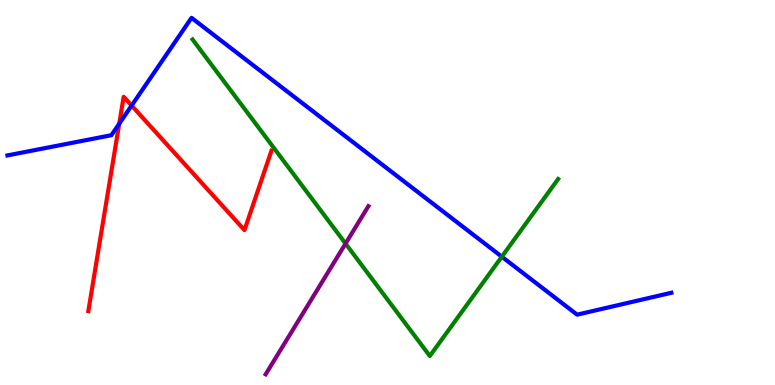[{'lines': ['blue', 'red'], 'intersections': [{'x': 1.54, 'y': 6.79}, {'x': 1.7, 'y': 7.26}]}, {'lines': ['green', 'red'], 'intersections': []}, {'lines': ['purple', 'red'], 'intersections': []}, {'lines': ['blue', 'green'], 'intersections': [{'x': 6.48, 'y': 3.33}]}, {'lines': ['blue', 'purple'], 'intersections': []}, {'lines': ['green', 'purple'], 'intersections': [{'x': 4.46, 'y': 3.67}]}]